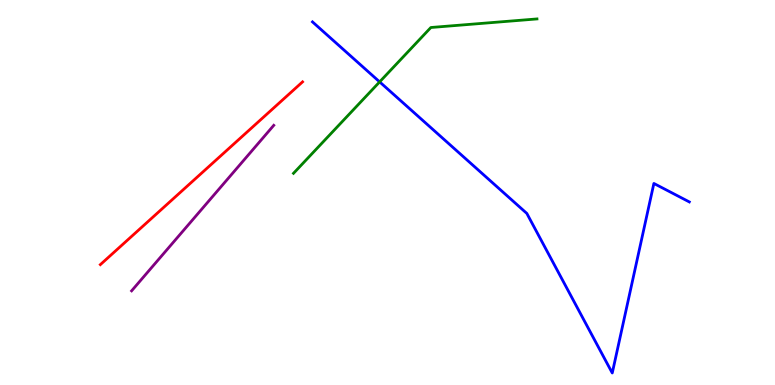[{'lines': ['blue', 'red'], 'intersections': []}, {'lines': ['green', 'red'], 'intersections': []}, {'lines': ['purple', 'red'], 'intersections': []}, {'lines': ['blue', 'green'], 'intersections': [{'x': 4.9, 'y': 7.87}]}, {'lines': ['blue', 'purple'], 'intersections': []}, {'lines': ['green', 'purple'], 'intersections': []}]